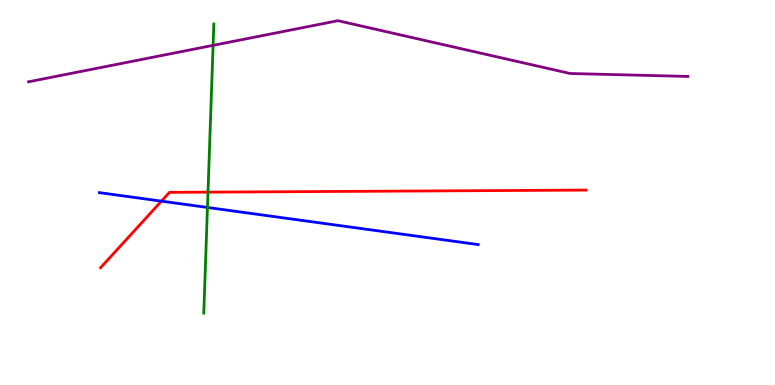[{'lines': ['blue', 'red'], 'intersections': [{'x': 2.08, 'y': 4.78}]}, {'lines': ['green', 'red'], 'intersections': [{'x': 2.68, 'y': 5.01}]}, {'lines': ['purple', 'red'], 'intersections': []}, {'lines': ['blue', 'green'], 'intersections': [{'x': 2.68, 'y': 4.61}]}, {'lines': ['blue', 'purple'], 'intersections': []}, {'lines': ['green', 'purple'], 'intersections': [{'x': 2.75, 'y': 8.82}]}]